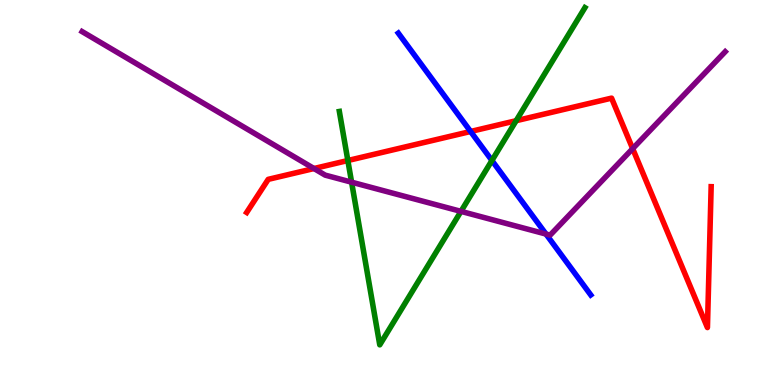[{'lines': ['blue', 'red'], 'intersections': [{'x': 6.07, 'y': 6.58}]}, {'lines': ['green', 'red'], 'intersections': [{'x': 4.49, 'y': 5.83}, {'x': 6.66, 'y': 6.86}]}, {'lines': ['purple', 'red'], 'intersections': [{'x': 4.05, 'y': 5.62}, {'x': 8.16, 'y': 6.14}]}, {'lines': ['blue', 'green'], 'intersections': [{'x': 6.35, 'y': 5.83}]}, {'lines': ['blue', 'purple'], 'intersections': [{'x': 7.05, 'y': 3.92}]}, {'lines': ['green', 'purple'], 'intersections': [{'x': 4.54, 'y': 5.27}, {'x': 5.95, 'y': 4.51}]}]